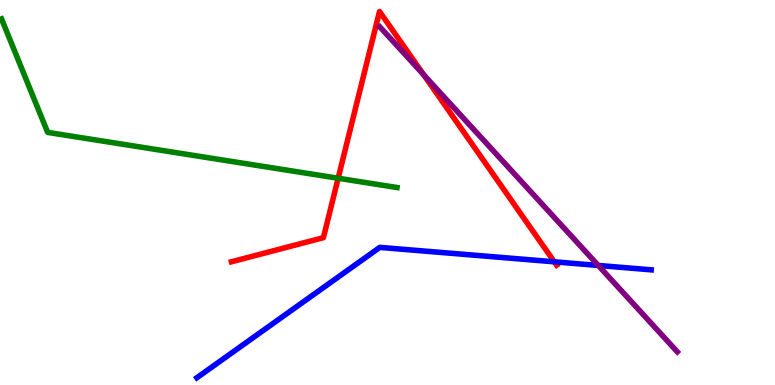[{'lines': ['blue', 'red'], 'intersections': [{'x': 7.15, 'y': 3.2}]}, {'lines': ['green', 'red'], 'intersections': [{'x': 4.36, 'y': 5.37}]}, {'lines': ['purple', 'red'], 'intersections': [{'x': 5.47, 'y': 8.06}]}, {'lines': ['blue', 'green'], 'intersections': []}, {'lines': ['blue', 'purple'], 'intersections': [{'x': 7.72, 'y': 3.11}]}, {'lines': ['green', 'purple'], 'intersections': []}]